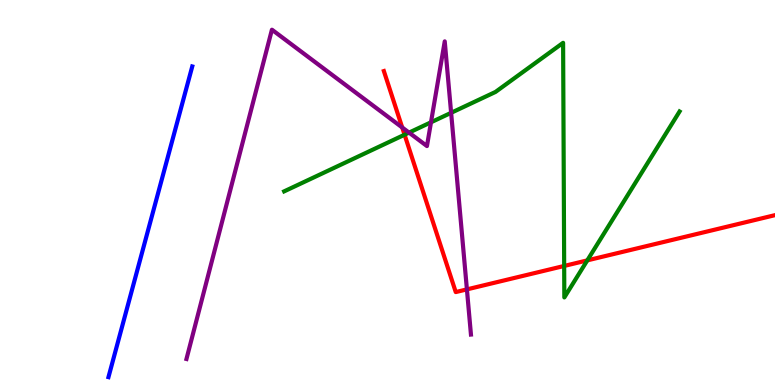[{'lines': ['blue', 'red'], 'intersections': []}, {'lines': ['green', 'red'], 'intersections': [{'x': 5.22, 'y': 6.5}, {'x': 7.28, 'y': 3.09}, {'x': 7.58, 'y': 3.24}]}, {'lines': ['purple', 'red'], 'intersections': [{'x': 5.19, 'y': 6.69}, {'x': 6.02, 'y': 2.48}]}, {'lines': ['blue', 'green'], 'intersections': []}, {'lines': ['blue', 'purple'], 'intersections': []}, {'lines': ['green', 'purple'], 'intersections': [{'x': 5.28, 'y': 6.56}, {'x': 5.56, 'y': 6.82}, {'x': 5.82, 'y': 7.07}]}]